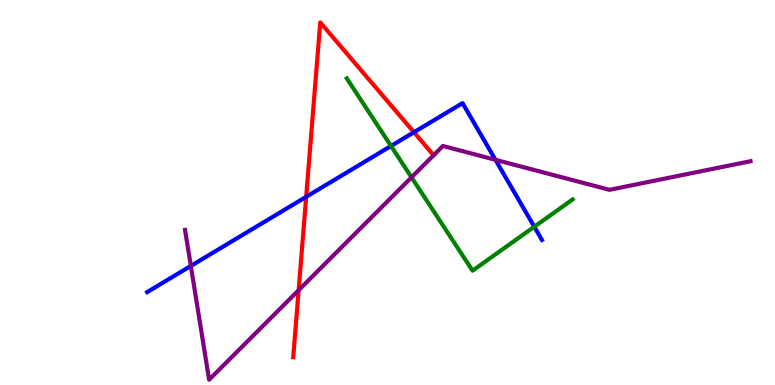[{'lines': ['blue', 'red'], 'intersections': [{'x': 3.95, 'y': 4.89}, {'x': 5.34, 'y': 6.57}]}, {'lines': ['green', 'red'], 'intersections': []}, {'lines': ['purple', 'red'], 'intersections': [{'x': 3.85, 'y': 2.46}, {'x': 5.59, 'y': 5.97}]}, {'lines': ['blue', 'green'], 'intersections': [{'x': 5.05, 'y': 6.21}, {'x': 6.89, 'y': 4.11}]}, {'lines': ['blue', 'purple'], 'intersections': [{'x': 2.46, 'y': 3.09}, {'x': 6.39, 'y': 5.85}]}, {'lines': ['green', 'purple'], 'intersections': [{'x': 5.31, 'y': 5.39}]}]